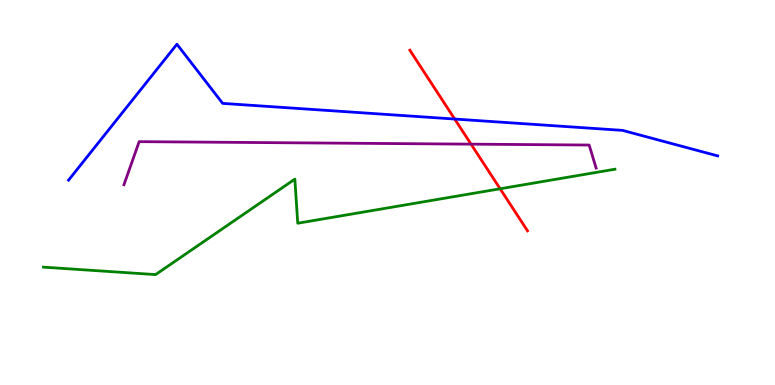[{'lines': ['blue', 'red'], 'intersections': [{'x': 5.87, 'y': 6.91}]}, {'lines': ['green', 'red'], 'intersections': [{'x': 6.45, 'y': 5.1}]}, {'lines': ['purple', 'red'], 'intersections': [{'x': 6.08, 'y': 6.26}]}, {'lines': ['blue', 'green'], 'intersections': []}, {'lines': ['blue', 'purple'], 'intersections': []}, {'lines': ['green', 'purple'], 'intersections': []}]